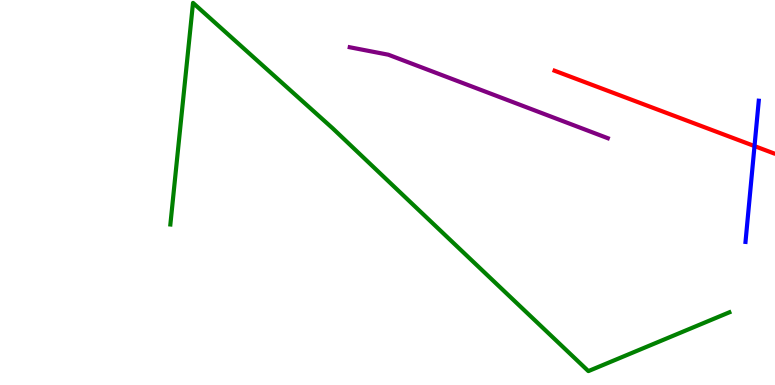[{'lines': ['blue', 'red'], 'intersections': [{'x': 9.74, 'y': 6.21}]}, {'lines': ['green', 'red'], 'intersections': []}, {'lines': ['purple', 'red'], 'intersections': []}, {'lines': ['blue', 'green'], 'intersections': []}, {'lines': ['blue', 'purple'], 'intersections': []}, {'lines': ['green', 'purple'], 'intersections': []}]